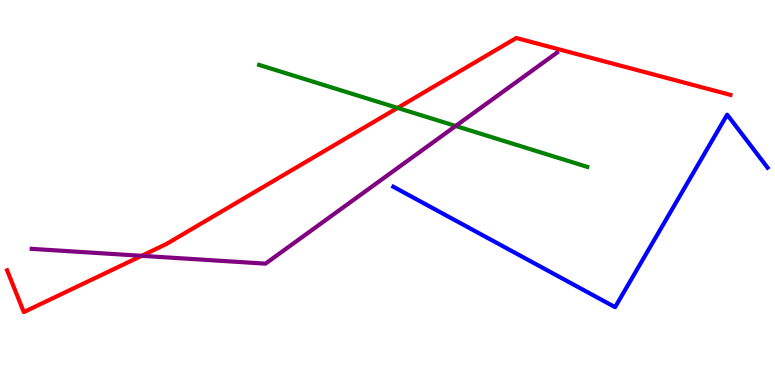[{'lines': ['blue', 'red'], 'intersections': []}, {'lines': ['green', 'red'], 'intersections': [{'x': 5.13, 'y': 7.2}]}, {'lines': ['purple', 'red'], 'intersections': [{'x': 1.83, 'y': 3.36}]}, {'lines': ['blue', 'green'], 'intersections': []}, {'lines': ['blue', 'purple'], 'intersections': []}, {'lines': ['green', 'purple'], 'intersections': [{'x': 5.88, 'y': 6.73}]}]